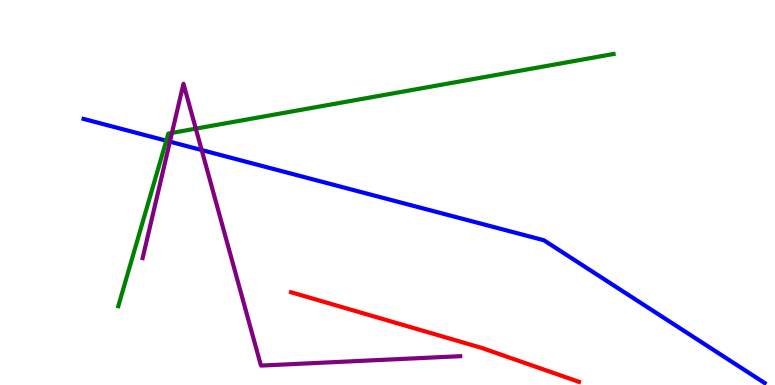[{'lines': ['blue', 'red'], 'intersections': []}, {'lines': ['green', 'red'], 'intersections': []}, {'lines': ['purple', 'red'], 'intersections': []}, {'lines': ['blue', 'green'], 'intersections': [{'x': 2.15, 'y': 6.35}]}, {'lines': ['blue', 'purple'], 'intersections': [{'x': 2.19, 'y': 6.32}, {'x': 2.6, 'y': 6.1}]}, {'lines': ['green', 'purple'], 'intersections': [{'x': 2.22, 'y': 6.55}, {'x': 2.53, 'y': 6.66}]}]